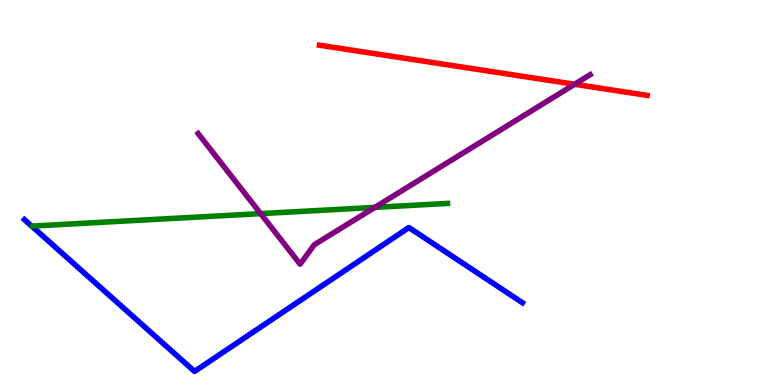[{'lines': ['blue', 'red'], 'intersections': []}, {'lines': ['green', 'red'], 'intersections': []}, {'lines': ['purple', 'red'], 'intersections': [{'x': 7.41, 'y': 7.81}]}, {'lines': ['blue', 'green'], 'intersections': []}, {'lines': ['blue', 'purple'], 'intersections': []}, {'lines': ['green', 'purple'], 'intersections': [{'x': 3.36, 'y': 4.45}, {'x': 4.84, 'y': 4.61}]}]